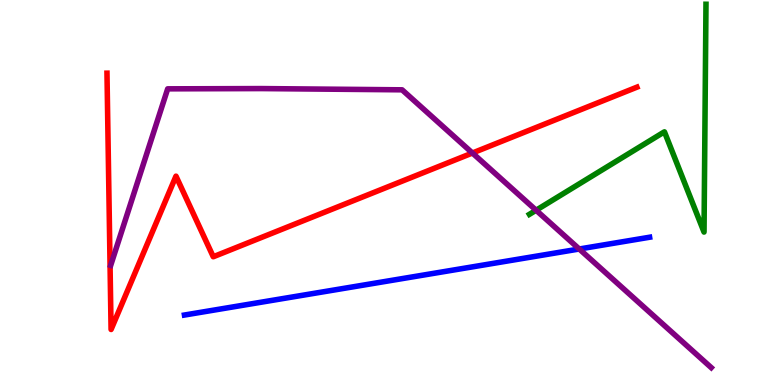[{'lines': ['blue', 'red'], 'intersections': []}, {'lines': ['green', 'red'], 'intersections': []}, {'lines': ['purple', 'red'], 'intersections': [{'x': 6.1, 'y': 6.03}]}, {'lines': ['blue', 'green'], 'intersections': []}, {'lines': ['blue', 'purple'], 'intersections': [{'x': 7.47, 'y': 3.53}]}, {'lines': ['green', 'purple'], 'intersections': [{'x': 6.92, 'y': 4.54}]}]